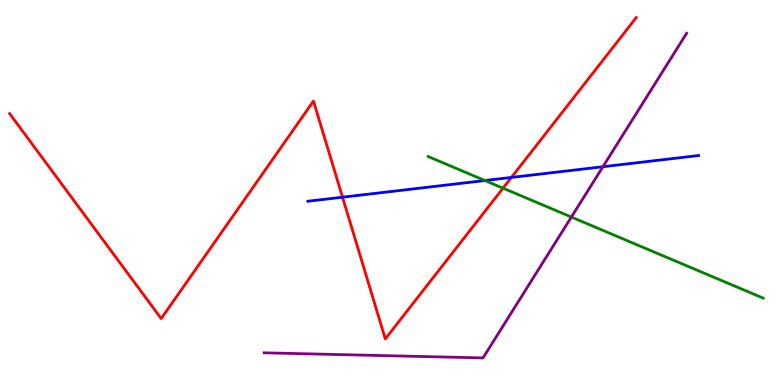[{'lines': ['blue', 'red'], 'intersections': [{'x': 4.42, 'y': 4.88}, {'x': 6.6, 'y': 5.39}]}, {'lines': ['green', 'red'], 'intersections': [{'x': 6.49, 'y': 5.11}]}, {'lines': ['purple', 'red'], 'intersections': []}, {'lines': ['blue', 'green'], 'intersections': [{'x': 6.26, 'y': 5.31}]}, {'lines': ['blue', 'purple'], 'intersections': [{'x': 7.78, 'y': 5.67}]}, {'lines': ['green', 'purple'], 'intersections': [{'x': 7.37, 'y': 4.36}]}]